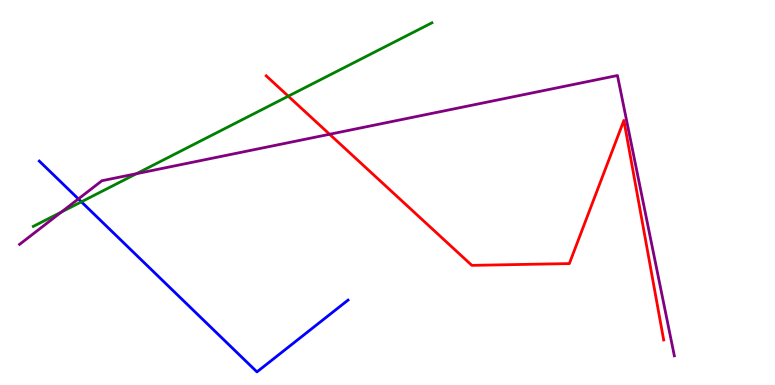[{'lines': ['blue', 'red'], 'intersections': []}, {'lines': ['green', 'red'], 'intersections': [{'x': 3.72, 'y': 7.5}]}, {'lines': ['purple', 'red'], 'intersections': [{'x': 4.25, 'y': 6.51}]}, {'lines': ['blue', 'green'], 'intersections': [{'x': 1.05, 'y': 4.76}]}, {'lines': ['blue', 'purple'], 'intersections': [{'x': 1.01, 'y': 4.83}]}, {'lines': ['green', 'purple'], 'intersections': [{'x': 0.793, 'y': 4.49}, {'x': 1.76, 'y': 5.49}]}]